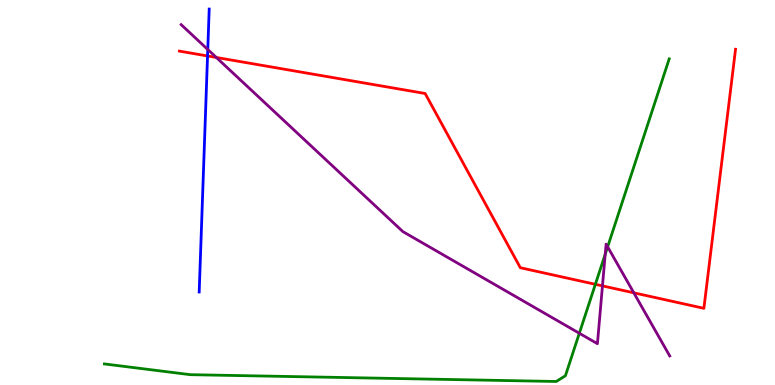[{'lines': ['blue', 'red'], 'intersections': [{'x': 2.68, 'y': 8.55}]}, {'lines': ['green', 'red'], 'intersections': [{'x': 7.68, 'y': 2.62}]}, {'lines': ['purple', 'red'], 'intersections': [{'x': 2.79, 'y': 8.51}, {'x': 7.77, 'y': 2.57}, {'x': 8.18, 'y': 2.39}]}, {'lines': ['blue', 'green'], 'intersections': []}, {'lines': ['blue', 'purple'], 'intersections': [{'x': 2.68, 'y': 8.71}]}, {'lines': ['green', 'purple'], 'intersections': [{'x': 7.48, 'y': 1.34}, {'x': 7.81, 'y': 3.4}, {'x': 7.84, 'y': 3.59}]}]